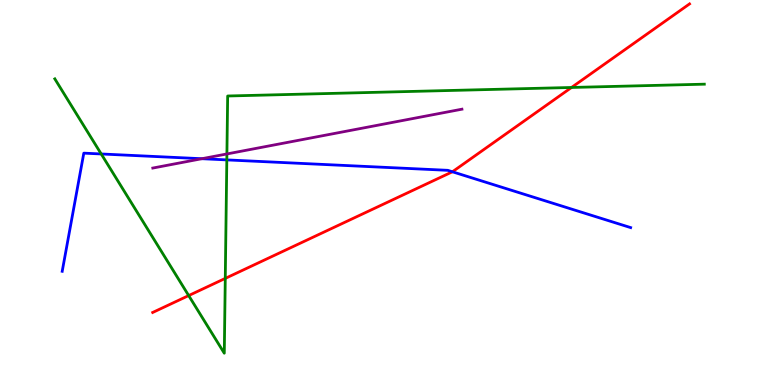[{'lines': ['blue', 'red'], 'intersections': [{'x': 5.84, 'y': 5.54}]}, {'lines': ['green', 'red'], 'intersections': [{'x': 2.43, 'y': 2.32}, {'x': 2.91, 'y': 2.77}, {'x': 7.37, 'y': 7.73}]}, {'lines': ['purple', 'red'], 'intersections': []}, {'lines': ['blue', 'green'], 'intersections': [{'x': 1.31, 'y': 6.0}, {'x': 2.93, 'y': 5.85}]}, {'lines': ['blue', 'purple'], 'intersections': [{'x': 2.6, 'y': 5.88}]}, {'lines': ['green', 'purple'], 'intersections': [{'x': 2.93, 'y': 6.0}]}]